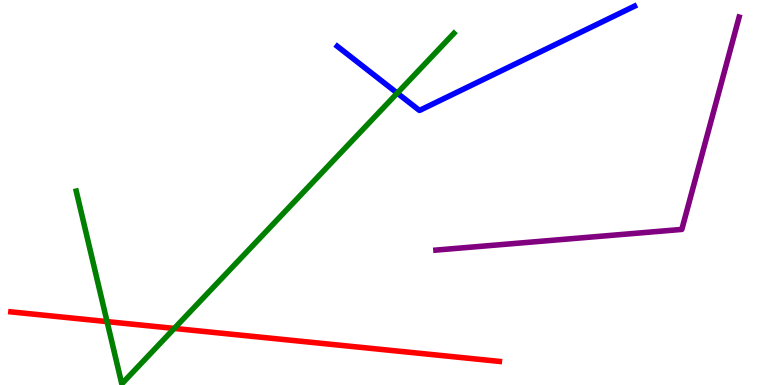[{'lines': ['blue', 'red'], 'intersections': []}, {'lines': ['green', 'red'], 'intersections': [{'x': 1.38, 'y': 1.65}, {'x': 2.25, 'y': 1.47}]}, {'lines': ['purple', 'red'], 'intersections': []}, {'lines': ['blue', 'green'], 'intersections': [{'x': 5.13, 'y': 7.58}]}, {'lines': ['blue', 'purple'], 'intersections': []}, {'lines': ['green', 'purple'], 'intersections': []}]